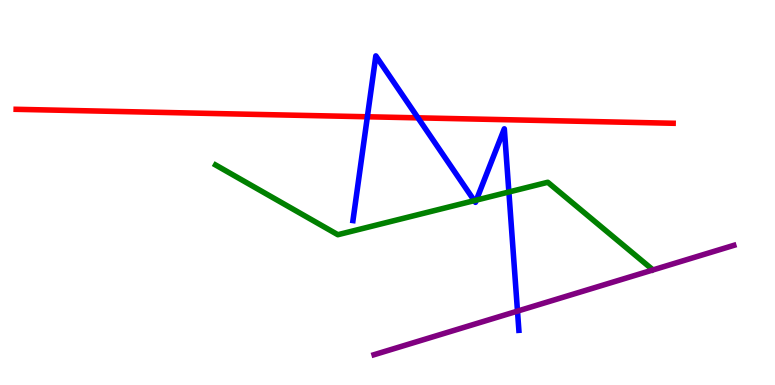[{'lines': ['blue', 'red'], 'intersections': [{'x': 4.74, 'y': 6.97}, {'x': 5.39, 'y': 6.94}]}, {'lines': ['green', 'red'], 'intersections': []}, {'lines': ['purple', 'red'], 'intersections': []}, {'lines': ['blue', 'green'], 'intersections': [{'x': 6.12, 'y': 4.79}, {'x': 6.15, 'y': 4.8}, {'x': 6.57, 'y': 5.01}]}, {'lines': ['blue', 'purple'], 'intersections': [{'x': 6.68, 'y': 1.92}]}, {'lines': ['green', 'purple'], 'intersections': []}]